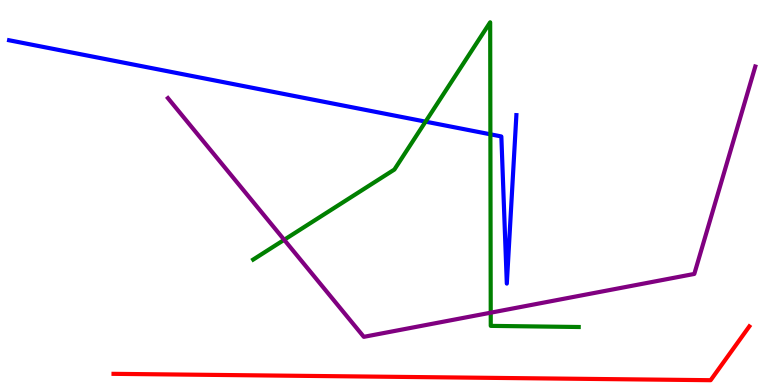[{'lines': ['blue', 'red'], 'intersections': []}, {'lines': ['green', 'red'], 'intersections': []}, {'lines': ['purple', 'red'], 'intersections': []}, {'lines': ['blue', 'green'], 'intersections': [{'x': 5.49, 'y': 6.84}, {'x': 6.33, 'y': 6.51}]}, {'lines': ['blue', 'purple'], 'intersections': []}, {'lines': ['green', 'purple'], 'intersections': [{'x': 3.67, 'y': 3.77}, {'x': 6.33, 'y': 1.88}]}]